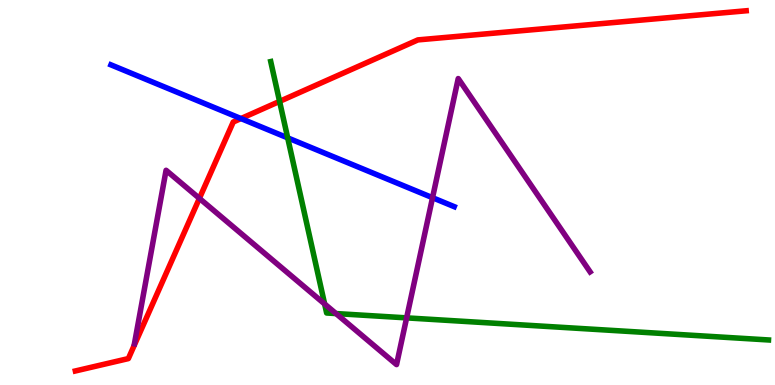[{'lines': ['blue', 'red'], 'intersections': [{'x': 3.11, 'y': 6.92}]}, {'lines': ['green', 'red'], 'intersections': [{'x': 3.61, 'y': 7.37}]}, {'lines': ['purple', 'red'], 'intersections': [{'x': 2.57, 'y': 4.85}]}, {'lines': ['blue', 'green'], 'intersections': [{'x': 3.71, 'y': 6.42}]}, {'lines': ['blue', 'purple'], 'intersections': [{'x': 5.58, 'y': 4.86}]}, {'lines': ['green', 'purple'], 'intersections': [{'x': 4.19, 'y': 2.1}, {'x': 4.34, 'y': 1.86}, {'x': 5.25, 'y': 1.74}]}]